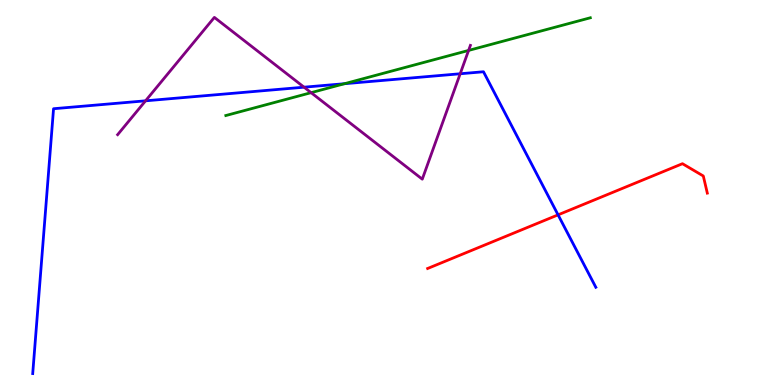[{'lines': ['blue', 'red'], 'intersections': [{'x': 7.2, 'y': 4.42}]}, {'lines': ['green', 'red'], 'intersections': []}, {'lines': ['purple', 'red'], 'intersections': []}, {'lines': ['blue', 'green'], 'intersections': [{'x': 4.45, 'y': 7.83}]}, {'lines': ['blue', 'purple'], 'intersections': [{'x': 1.88, 'y': 7.38}, {'x': 3.92, 'y': 7.74}, {'x': 5.94, 'y': 8.08}]}, {'lines': ['green', 'purple'], 'intersections': [{'x': 4.01, 'y': 7.59}, {'x': 6.05, 'y': 8.69}]}]